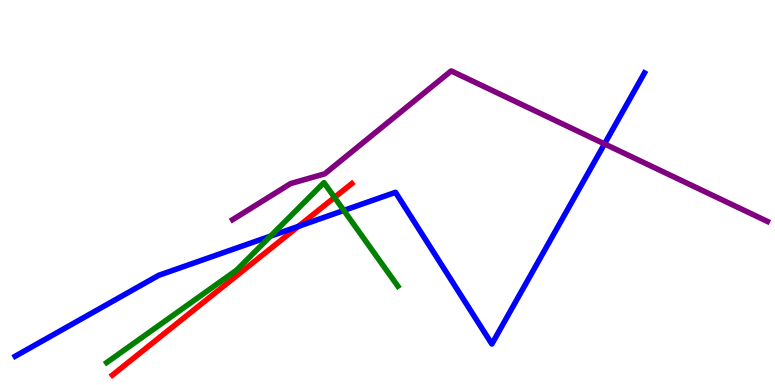[{'lines': ['blue', 'red'], 'intersections': [{'x': 3.85, 'y': 4.12}]}, {'lines': ['green', 'red'], 'intersections': [{'x': 4.32, 'y': 4.87}]}, {'lines': ['purple', 'red'], 'intersections': []}, {'lines': ['blue', 'green'], 'intersections': [{'x': 3.49, 'y': 3.87}, {'x': 4.44, 'y': 4.53}]}, {'lines': ['blue', 'purple'], 'intersections': [{'x': 7.8, 'y': 6.26}]}, {'lines': ['green', 'purple'], 'intersections': []}]